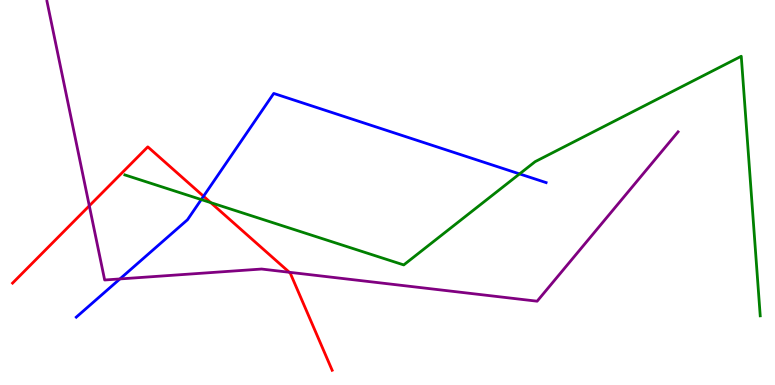[{'lines': ['blue', 'red'], 'intersections': [{'x': 2.63, 'y': 4.9}]}, {'lines': ['green', 'red'], 'intersections': [{'x': 2.72, 'y': 4.74}]}, {'lines': ['purple', 'red'], 'intersections': [{'x': 1.15, 'y': 4.65}, {'x': 3.73, 'y': 2.93}]}, {'lines': ['blue', 'green'], 'intersections': [{'x': 2.6, 'y': 4.82}, {'x': 6.7, 'y': 5.48}]}, {'lines': ['blue', 'purple'], 'intersections': [{'x': 1.55, 'y': 2.75}]}, {'lines': ['green', 'purple'], 'intersections': []}]